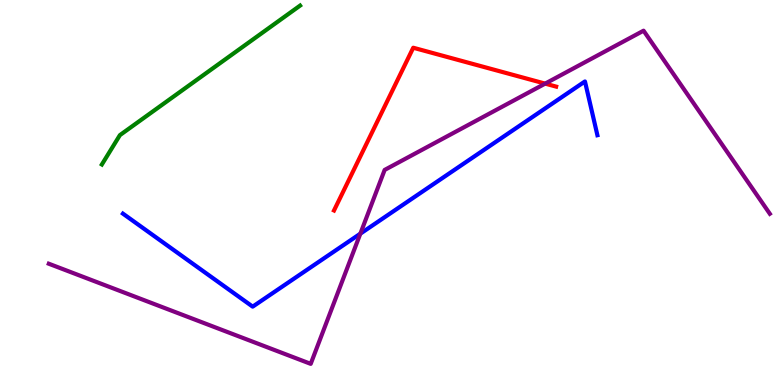[{'lines': ['blue', 'red'], 'intersections': []}, {'lines': ['green', 'red'], 'intersections': []}, {'lines': ['purple', 'red'], 'intersections': [{'x': 7.03, 'y': 7.83}]}, {'lines': ['blue', 'green'], 'intersections': []}, {'lines': ['blue', 'purple'], 'intersections': [{'x': 4.65, 'y': 3.93}]}, {'lines': ['green', 'purple'], 'intersections': []}]